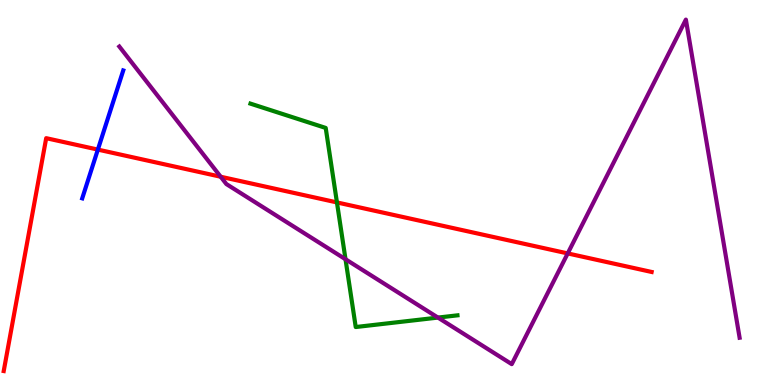[{'lines': ['blue', 'red'], 'intersections': [{'x': 1.26, 'y': 6.11}]}, {'lines': ['green', 'red'], 'intersections': [{'x': 4.35, 'y': 4.74}]}, {'lines': ['purple', 'red'], 'intersections': [{'x': 2.85, 'y': 5.41}, {'x': 7.33, 'y': 3.42}]}, {'lines': ['blue', 'green'], 'intersections': []}, {'lines': ['blue', 'purple'], 'intersections': []}, {'lines': ['green', 'purple'], 'intersections': [{'x': 4.46, 'y': 3.27}, {'x': 5.65, 'y': 1.75}]}]